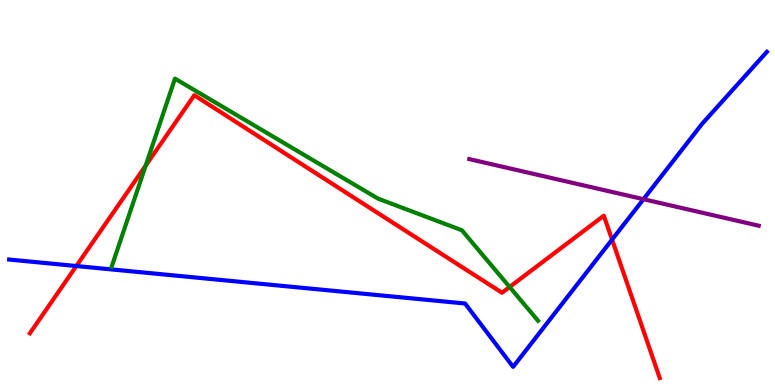[{'lines': ['blue', 'red'], 'intersections': [{'x': 0.985, 'y': 3.09}, {'x': 7.9, 'y': 3.78}]}, {'lines': ['green', 'red'], 'intersections': [{'x': 1.88, 'y': 5.7}, {'x': 6.58, 'y': 2.55}]}, {'lines': ['purple', 'red'], 'intersections': []}, {'lines': ['blue', 'green'], 'intersections': []}, {'lines': ['blue', 'purple'], 'intersections': [{'x': 8.3, 'y': 4.83}]}, {'lines': ['green', 'purple'], 'intersections': []}]